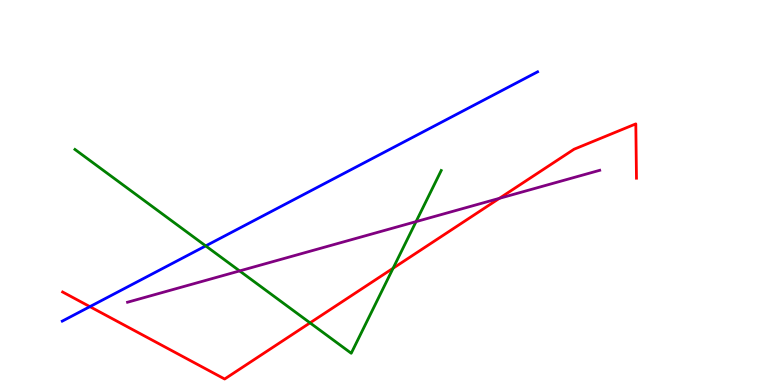[{'lines': ['blue', 'red'], 'intersections': [{'x': 1.16, 'y': 2.04}]}, {'lines': ['green', 'red'], 'intersections': [{'x': 4.0, 'y': 1.61}, {'x': 5.07, 'y': 3.03}]}, {'lines': ['purple', 'red'], 'intersections': [{'x': 6.44, 'y': 4.85}]}, {'lines': ['blue', 'green'], 'intersections': [{'x': 2.65, 'y': 3.61}]}, {'lines': ['blue', 'purple'], 'intersections': []}, {'lines': ['green', 'purple'], 'intersections': [{'x': 3.09, 'y': 2.96}, {'x': 5.37, 'y': 4.24}]}]